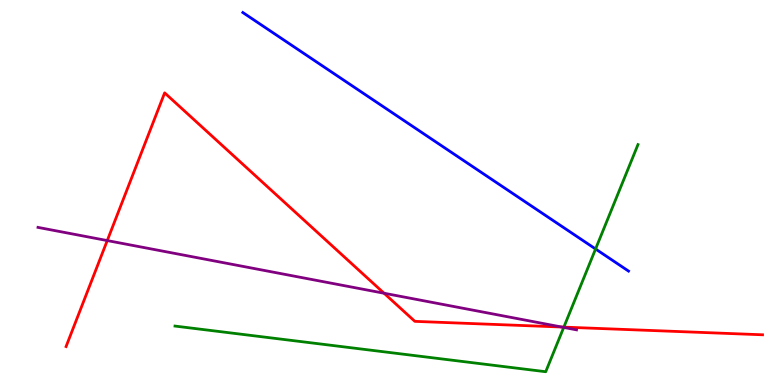[{'lines': ['blue', 'red'], 'intersections': []}, {'lines': ['green', 'red'], 'intersections': [{'x': 7.28, 'y': 1.5}]}, {'lines': ['purple', 'red'], 'intersections': [{'x': 1.38, 'y': 3.75}, {'x': 4.96, 'y': 2.38}, {'x': 7.25, 'y': 1.51}]}, {'lines': ['blue', 'green'], 'intersections': [{'x': 7.68, 'y': 3.53}]}, {'lines': ['blue', 'purple'], 'intersections': []}, {'lines': ['green', 'purple'], 'intersections': [{'x': 7.27, 'y': 1.5}]}]